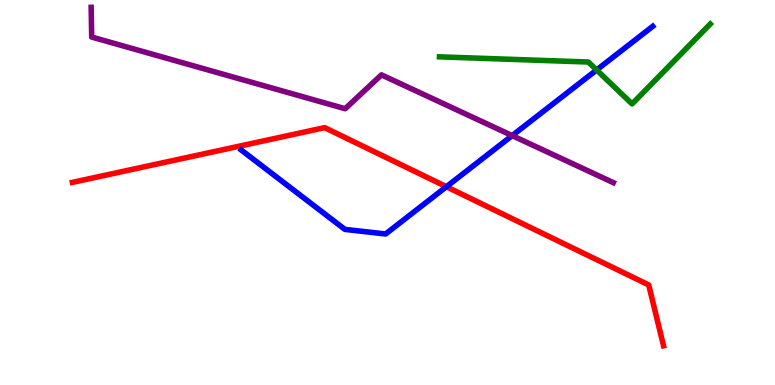[{'lines': ['blue', 'red'], 'intersections': [{'x': 5.76, 'y': 5.15}]}, {'lines': ['green', 'red'], 'intersections': []}, {'lines': ['purple', 'red'], 'intersections': []}, {'lines': ['blue', 'green'], 'intersections': [{'x': 7.7, 'y': 8.18}]}, {'lines': ['blue', 'purple'], 'intersections': [{'x': 6.61, 'y': 6.48}]}, {'lines': ['green', 'purple'], 'intersections': []}]